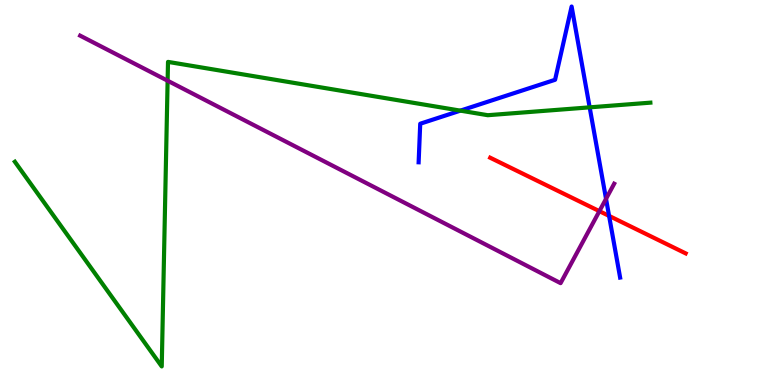[{'lines': ['blue', 'red'], 'intersections': [{'x': 7.86, 'y': 4.39}]}, {'lines': ['green', 'red'], 'intersections': []}, {'lines': ['purple', 'red'], 'intersections': [{'x': 7.73, 'y': 4.52}]}, {'lines': ['blue', 'green'], 'intersections': [{'x': 5.94, 'y': 7.13}, {'x': 7.61, 'y': 7.21}]}, {'lines': ['blue', 'purple'], 'intersections': [{'x': 7.82, 'y': 4.84}]}, {'lines': ['green', 'purple'], 'intersections': [{'x': 2.16, 'y': 7.9}]}]